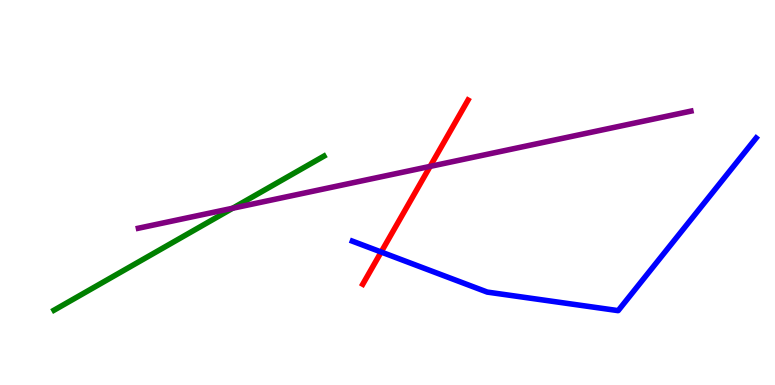[{'lines': ['blue', 'red'], 'intersections': [{'x': 4.92, 'y': 3.45}]}, {'lines': ['green', 'red'], 'intersections': []}, {'lines': ['purple', 'red'], 'intersections': [{'x': 5.55, 'y': 5.68}]}, {'lines': ['blue', 'green'], 'intersections': []}, {'lines': ['blue', 'purple'], 'intersections': []}, {'lines': ['green', 'purple'], 'intersections': [{'x': 3.0, 'y': 4.59}]}]